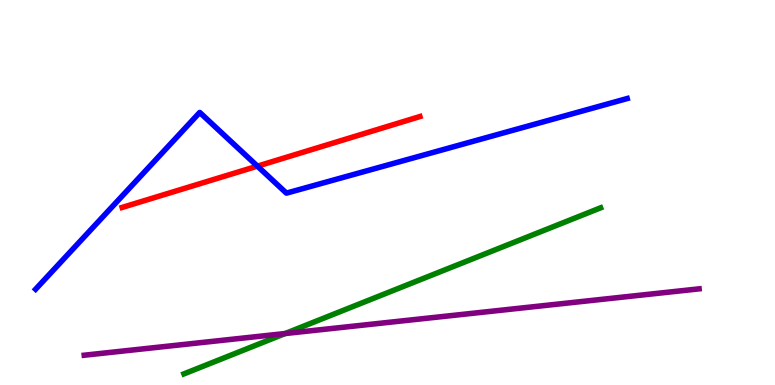[{'lines': ['blue', 'red'], 'intersections': [{'x': 3.32, 'y': 5.68}]}, {'lines': ['green', 'red'], 'intersections': []}, {'lines': ['purple', 'red'], 'intersections': []}, {'lines': ['blue', 'green'], 'intersections': []}, {'lines': ['blue', 'purple'], 'intersections': []}, {'lines': ['green', 'purple'], 'intersections': [{'x': 3.68, 'y': 1.34}]}]